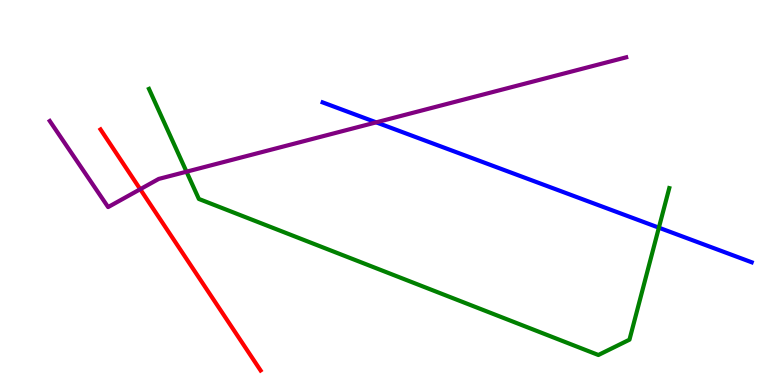[{'lines': ['blue', 'red'], 'intersections': []}, {'lines': ['green', 'red'], 'intersections': []}, {'lines': ['purple', 'red'], 'intersections': [{'x': 1.81, 'y': 5.09}]}, {'lines': ['blue', 'green'], 'intersections': [{'x': 8.5, 'y': 4.09}]}, {'lines': ['blue', 'purple'], 'intersections': [{'x': 4.85, 'y': 6.82}]}, {'lines': ['green', 'purple'], 'intersections': [{'x': 2.41, 'y': 5.54}]}]